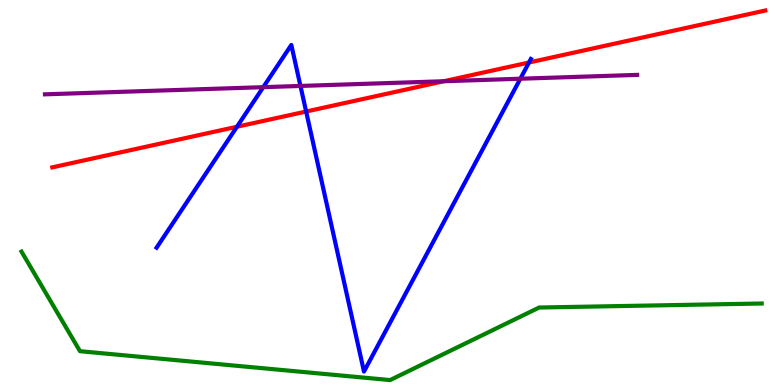[{'lines': ['blue', 'red'], 'intersections': [{'x': 3.06, 'y': 6.71}, {'x': 3.95, 'y': 7.1}, {'x': 6.83, 'y': 8.38}]}, {'lines': ['green', 'red'], 'intersections': []}, {'lines': ['purple', 'red'], 'intersections': [{'x': 5.73, 'y': 7.89}]}, {'lines': ['blue', 'green'], 'intersections': []}, {'lines': ['blue', 'purple'], 'intersections': [{'x': 3.4, 'y': 7.74}, {'x': 3.88, 'y': 7.77}, {'x': 6.71, 'y': 7.96}]}, {'lines': ['green', 'purple'], 'intersections': []}]